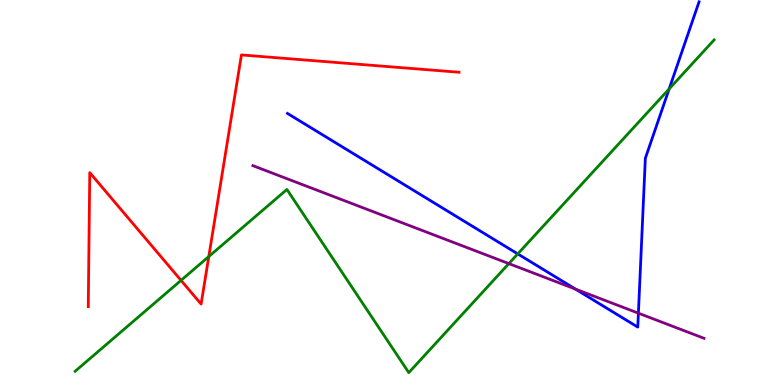[{'lines': ['blue', 'red'], 'intersections': []}, {'lines': ['green', 'red'], 'intersections': [{'x': 2.34, 'y': 2.72}, {'x': 2.69, 'y': 3.34}]}, {'lines': ['purple', 'red'], 'intersections': []}, {'lines': ['blue', 'green'], 'intersections': [{'x': 6.68, 'y': 3.41}, {'x': 8.63, 'y': 7.69}]}, {'lines': ['blue', 'purple'], 'intersections': [{'x': 7.43, 'y': 2.49}, {'x': 8.24, 'y': 1.87}]}, {'lines': ['green', 'purple'], 'intersections': [{'x': 6.57, 'y': 3.15}]}]